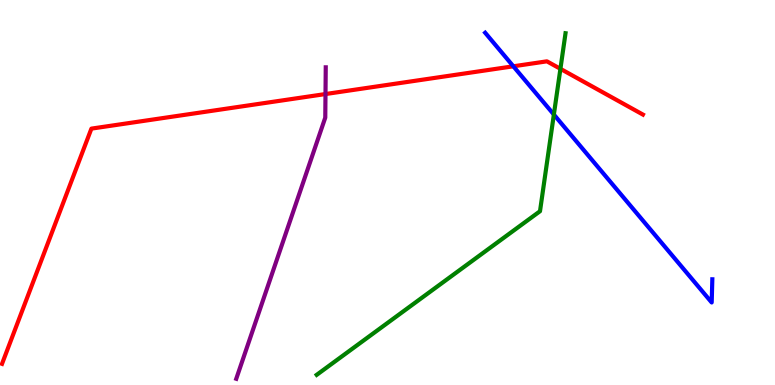[{'lines': ['blue', 'red'], 'intersections': [{'x': 6.62, 'y': 8.28}]}, {'lines': ['green', 'red'], 'intersections': [{'x': 7.23, 'y': 8.21}]}, {'lines': ['purple', 'red'], 'intersections': [{'x': 4.2, 'y': 7.56}]}, {'lines': ['blue', 'green'], 'intersections': [{'x': 7.15, 'y': 7.02}]}, {'lines': ['blue', 'purple'], 'intersections': []}, {'lines': ['green', 'purple'], 'intersections': []}]